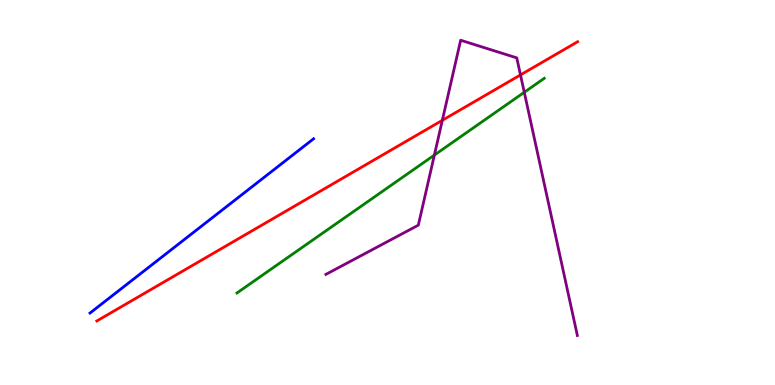[{'lines': ['blue', 'red'], 'intersections': []}, {'lines': ['green', 'red'], 'intersections': []}, {'lines': ['purple', 'red'], 'intersections': [{'x': 5.71, 'y': 6.88}, {'x': 6.72, 'y': 8.05}]}, {'lines': ['blue', 'green'], 'intersections': []}, {'lines': ['blue', 'purple'], 'intersections': []}, {'lines': ['green', 'purple'], 'intersections': [{'x': 5.6, 'y': 5.97}, {'x': 6.76, 'y': 7.6}]}]